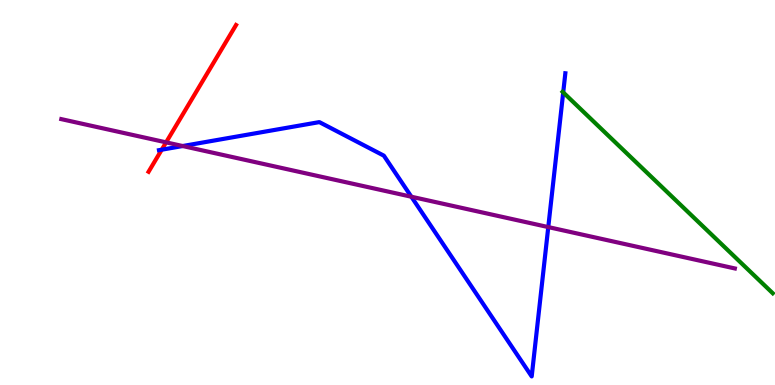[{'lines': ['blue', 'red'], 'intersections': [{'x': 2.09, 'y': 6.11}]}, {'lines': ['green', 'red'], 'intersections': []}, {'lines': ['purple', 'red'], 'intersections': [{'x': 2.14, 'y': 6.3}]}, {'lines': ['blue', 'green'], 'intersections': [{'x': 7.27, 'y': 7.6}]}, {'lines': ['blue', 'purple'], 'intersections': [{'x': 2.36, 'y': 6.21}, {'x': 5.31, 'y': 4.89}, {'x': 7.07, 'y': 4.1}]}, {'lines': ['green', 'purple'], 'intersections': []}]